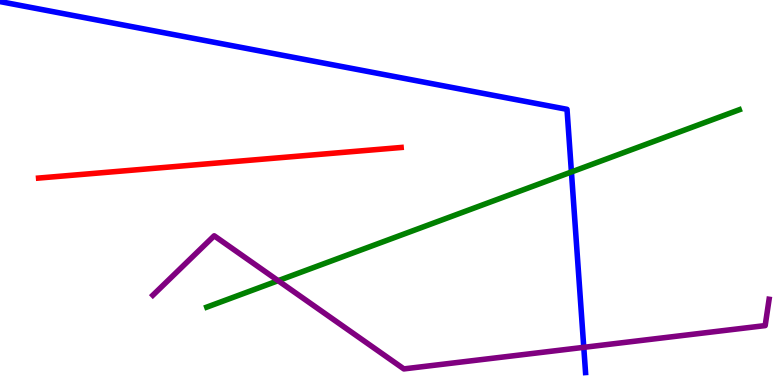[{'lines': ['blue', 'red'], 'intersections': []}, {'lines': ['green', 'red'], 'intersections': []}, {'lines': ['purple', 'red'], 'intersections': []}, {'lines': ['blue', 'green'], 'intersections': [{'x': 7.37, 'y': 5.53}]}, {'lines': ['blue', 'purple'], 'intersections': [{'x': 7.53, 'y': 0.978}]}, {'lines': ['green', 'purple'], 'intersections': [{'x': 3.59, 'y': 2.71}]}]